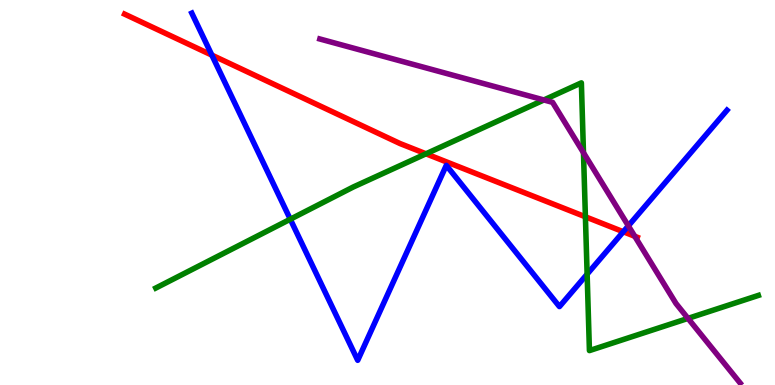[{'lines': ['blue', 'red'], 'intersections': [{'x': 2.73, 'y': 8.57}, {'x': 8.04, 'y': 3.98}]}, {'lines': ['green', 'red'], 'intersections': [{'x': 5.5, 'y': 6.01}, {'x': 7.55, 'y': 4.37}]}, {'lines': ['purple', 'red'], 'intersections': [{'x': 8.19, 'y': 3.86}]}, {'lines': ['blue', 'green'], 'intersections': [{'x': 3.75, 'y': 4.31}, {'x': 7.58, 'y': 2.88}]}, {'lines': ['blue', 'purple'], 'intersections': [{'x': 8.11, 'y': 4.13}]}, {'lines': ['green', 'purple'], 'intersections': [{'x': 7.02, 'y': 7.4}, {'x': 7.53, 'y': 6.03}, {'x': 8.88, 'y': 1.73}]}]